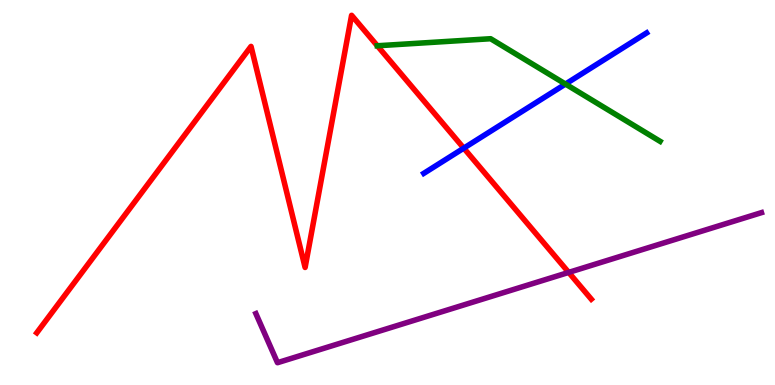[{'lines': ['blue', 'red'], 'intersections': [{'x': 5.98, 'y': 6.15}]}, {'lines': ['green', 'red'], 'intersections': [{'x': 4.87, 'y': 8.81}]}, {'lines': ['purple', 'red'], 'intersections': [{'x': 7.34, 'y': 2.92}]}, {'lines': ['blue', 'green'], 'intersections': [{'x': 7.3, 'y': 7.82}]}, {'lines': ['blue', 'purple'], 'intersections': []}, {'lines': ['green', 'purple'], 'intersections': []}]